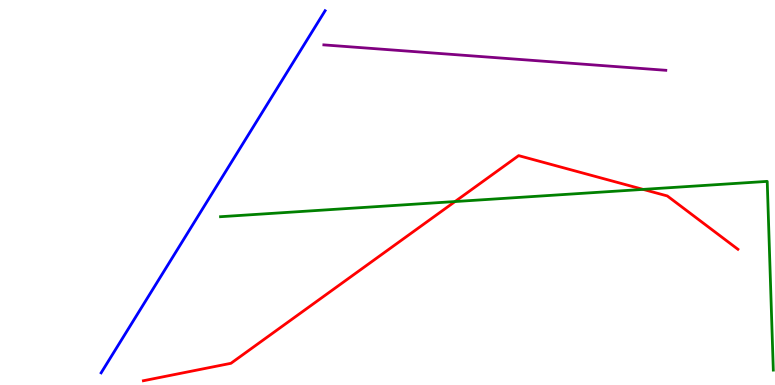[{'lines': ['blue', 'red'], 'intersections': []}, {'lines': ['green', 'red'], 'intersections': [{'x': 5.87, 'y': 4.76}, {'x': 8.3, 'y': 5.08}]}, {'lines': ['purple', 'red'], 'intersections': []}, {'lines': ['blue', 'green'], 'intersections': []}, {'lines': ['blue', 'purple'], 'intersections': []}, {'lines': ['green', 'purple'], 'intersections': []}]